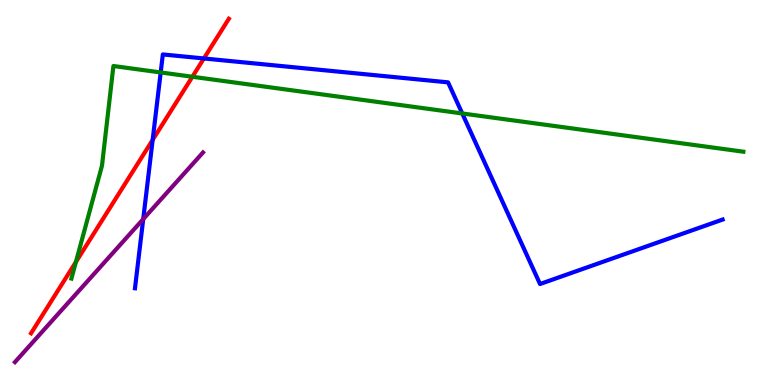[{'lines': ['blue', 'red'], 'intersections': [{'x': 1.97, 'y': 6.37}, {'x': 2.63, 'y': 8.48}]}, {'lines': ['green', 'red'], 'intersections': [{'x': 0.979, 'y': 3.2}, {'x': 2.48, 'y': 8.01}]}, {'lines': ['purple', 'red'], 'intersections': []}, {'lines': ['blue', 'green'], 'intersections': [{'x': 2.07, 'y': 8.12}, {'x': 5.96, 'y': 7.05}]}, {'lines': ['blue', 'purple'], 'intersections': [{'x': 1.85, 'y': 4.31}]}, {'lines': ['green', 'purple'], 'intersections': []}]